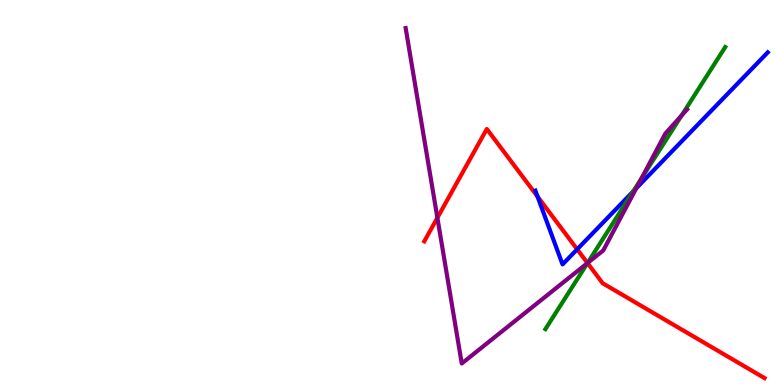[{'lines': ['blue', 'red'], 'intersections': [{'x': 6.94, 'y': 4.9}, {'x': 7.45, 'y': 3.52}]}, {'lines': ['green', 'red'], 'intersections': [{'x': 7.58, 'y': 3.17}]}, {'lines': ['purple', 'red'], 'intersections': [{'x': 5.64, 'y': 4.34}, {'x': 7.58, 'y': 3.17}]}, {'lines': ['blue', 'green'], 'intersections': [{'x': 8.17, 'y': 5.03}]}, {'lines': ['blue', 'purple'], 'intersections': [{'x': 8.21, 'y': 5.11}]}, {'lines': ['green', 'purple'], 'intersections': [{'x': 7.58, 'y': 3.17}, {'x': 8.28, 'y': 5.37}, {'x': 8.79, 'y': 7.0}]}]